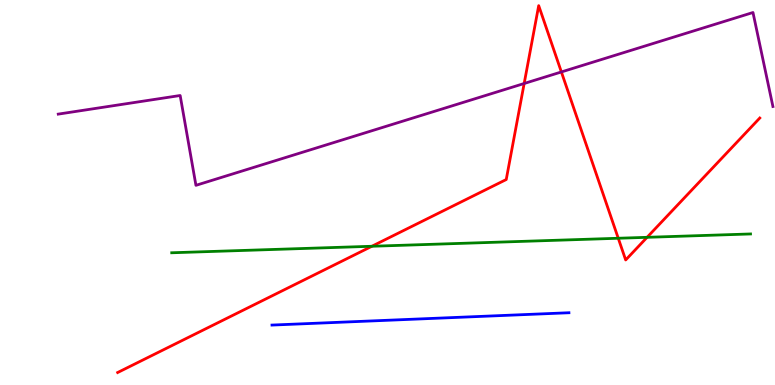[{'lines': ['blue', 'red'], 'intersections': []}, {'lines': ['green', 'red'], 'intersections': [{'x': 4.8, 'y': 3.6}, {'x': 7.98, 'y': 3.81}, {'x': 8.35, 'y': 3.84}]}, {'lines': ['purple', 'red'], 'intersections': [{'x': 6.76, 'y': 7.83}, {'x': 7.24, 'y': 8.13}]}, {'lines': ['blue', 'green'], 'intersections': []}, {'lines': ['blue', 'purple'], 'intersections': []}, {'lines': ['green', 'purple'], 'intersections': []}]